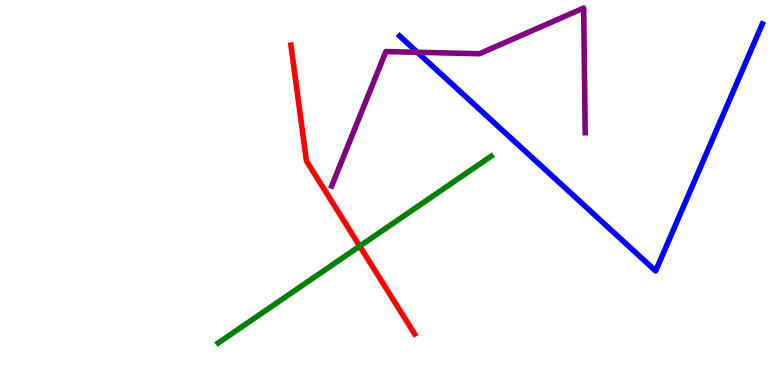[{'lines': ['blue', 'red'], 'intersections': []}, {'lines': ['green', 'red'], 'intersections': [{'x': 4.64, 'y': 3.61}]}, {'lines': ['purple', 'red'], 'intersections': []}, {'lines': ['blue', 'green'], 'intersections': []}, {'lines': ['blue', 'purple'], 'intersections': [{'x': 5.39, 'y': 8.64}]}, {'lines': ['green', 'purple'], 'intersections': []}]